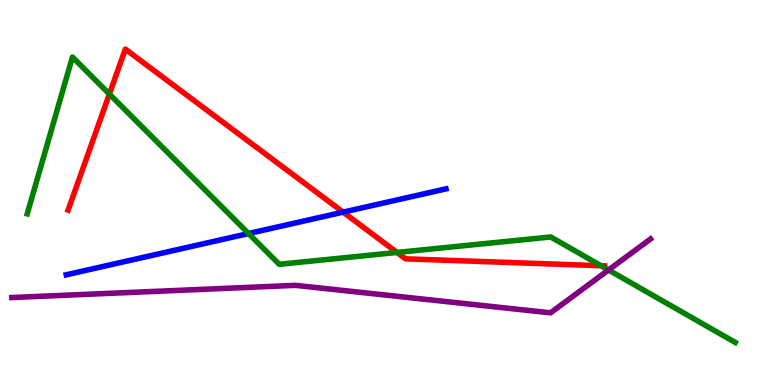[{'lines': ['blue', 'red'], 'intersections': [{'x': 4.43, 'y': 4.49}]}, {'lines': ['green', 'red'], 'intersections': [{'x': 1.41, 'y': 7.56}, {'x': 5.12, 'y': 3.44}, {'x': 7.76, 'y': 3.1}]}, {'lines': ['purple', 'red'], 'intersections': []}, {'lines': ['blue', 'green'], 'intersections': [{'x': 3.21, 'y': 3.93}]}, {'lines': ['blue', 'purple'], 'intersections': []}, {'lines': ['green', 'purple'], 'intersections': [{'x': 7.85, 'y': 2.99}]}]